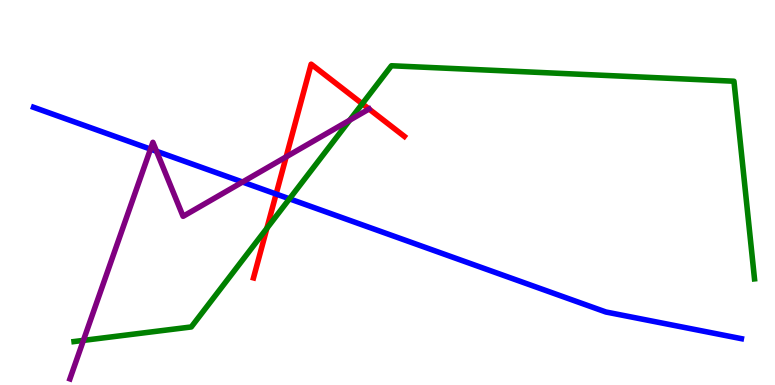[{'lines': ['blue', 'red'], 'intersections': [{'x': 3.56, 'y': 4.96}]}, {'lines': ['green', 'red'], 'intersections': [{'x': 3.44, 'y': 4.07}, {'x': 4.67, 'y': 7.3}]}, {'lines': ['purple', 'red'], 'intersections': [{'x': 3.69, 'y': 5.93}, {'x': 4.76, 'y': 7.17}]}, {'lines': ['blue', 'green'], 'intersections': [{'x': 3.74, 'y': 4.84}]}, {'lines': ['blue', 'purple'], 'intersections': [{'x': 1.94, 'y': 6.13}, {'x': 2.02, 'y': 6.07}, {'x': 3.13, 'y': 5.27}]}, {'lines': ['green', 'purple'], 'intersections': [{'x': 1.08, 'y': 1.16}, {'x': 4.51, 'y': 6.88}]}]